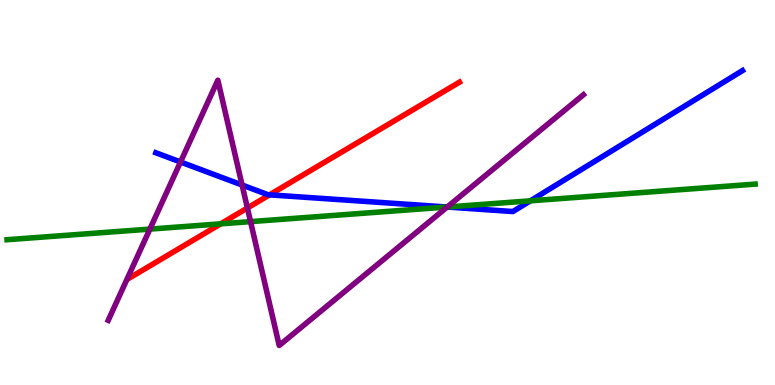[{'lines': ['blue', 'red'], 'intersections': [{'x': 3.48, 'y': 4.94}]}, {'lines': ['green', 'red'], 'intersections': [{'x': 2.85, 'y': 4.19}]}, {'lines': ['purple', 'red'], 'intersections': [{'x': 3.19, 'y': 4.6}]}, {'lines': ['blue', 'green'], 'intersections': [{'x': 5.77, 'y': 4.62}, {'x': 6.84, 'y': 4.78}]}, {'lines': ['blue', 'purple'], 'intersections': [{'x': 2.33, 'y': 5.79}, {'x': 3.12, 'y': 5.19}, {'x': 5.77, 'y': 4.62}]}, {'lines': ['green', 'purple'], 'intersections': [{'x': 1.93, 'y': 4.05}, {'x': 3.23, 'y': 4.24}, {'x': 5.77, 'y': 4.62}]}]